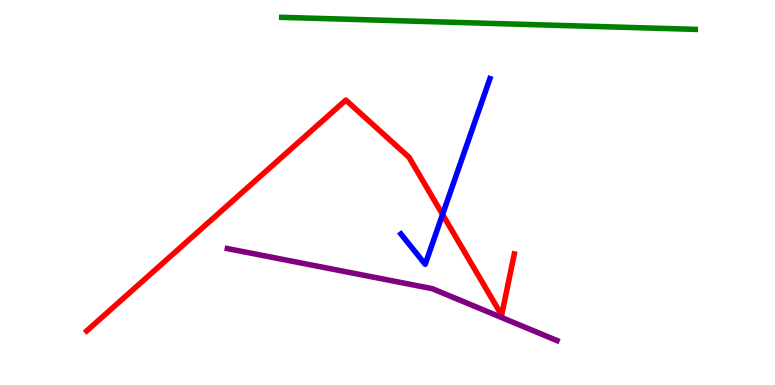[{'lines': ['blue', 'red'], 'intersections': [{'x': 5.71, 'y': 4.43}]}, {'lines': ['green', 'red'], 'intersections': []}, {'lines': ['purple', 'red'], 'intersections': []}, {'lines': ['blue', 'green'], 'intersections': []}, {'lines': ['blue', 'purple'], 'intersections': []}, {'lines': ['green', 'purple'], 'intersections': []}]